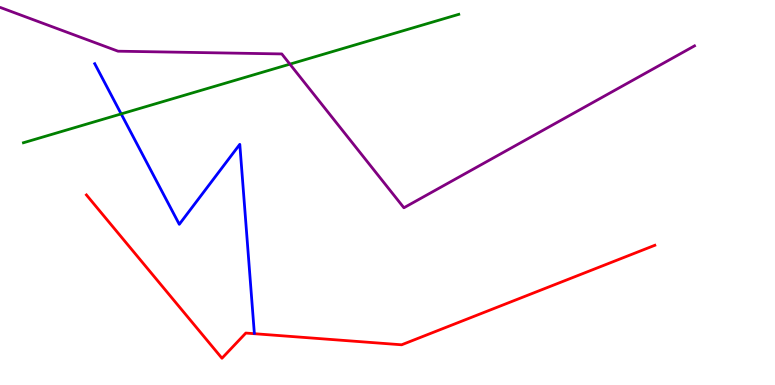[{'lines': ['blue', 'red'], 'intersections': []}, {'lines': ['green', 'red'], 'intersections': []}, {'lines': ['purple', 'red'], 'intersections': []}, {'lines': ['blue', 'green'], 'intersections': [{'x': 1.56, 'y': 7.04}]}, {'lines': ['blue', 'purple'], 'intersections': []}, {'lines': ['green', 'purple'], 'intersections': [{'x': 3.74, 'y': 8.33}]}]